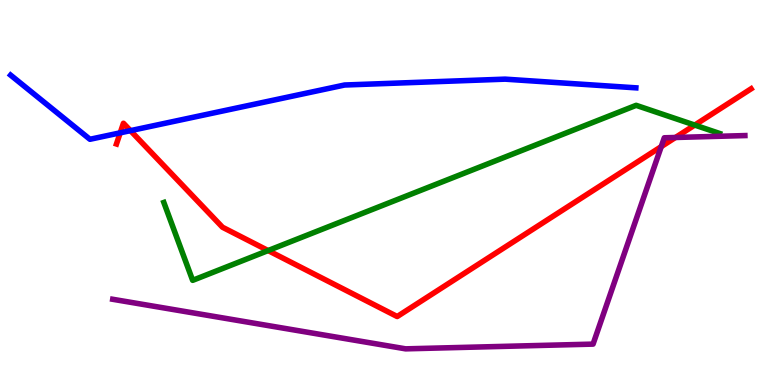[{'lines': ['blue', 'red'], 'intersections': [{'x': 1.55, 'y': 6.55}, {'x': 1.68, 'y': 6.61}]}, {'lines': ['green', 'red'], 'intersections': [{'x': 3.46, 'y': 3.49}, {'x': 8.96, 'y': 6.75}]}, {'lines': ['purple', 'red'], 'intersections': [{'x': 8.53, 'y': 6.19}, {'x': 8.72, 'y': 6.43}]}, {'lines': ['blue', 'green'], 'intersections': []}, {'lines': ['blue', 'purple'], 'intersections': []}, {'lines': ['green', 'purple'], 'intersections': []}]